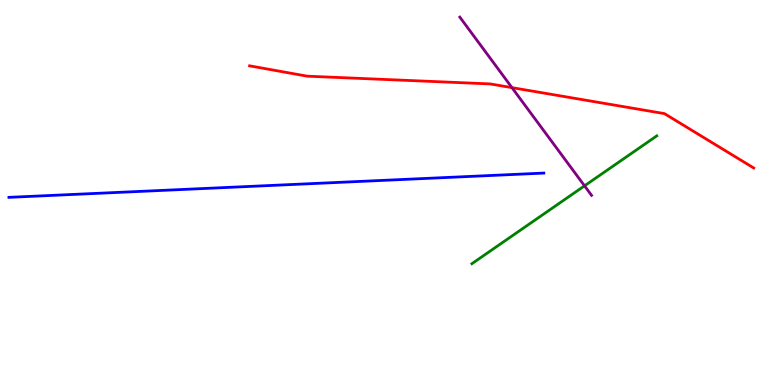[{'lines': ['blue', 'red'], 'intersections': []}, {'lines': ['green', 'red'], 'intersections': []}, {'lines': ['purple', 'red'], 'intersections': [{'x': 6.61, 'y': 7.72}]}, {'lines': ['blue', 'green'], 'intersections': []}, {'lines': ['blue', 'purple'], 'intersections': []}, {'lines': ['green', 'purple'], 'intersections': [{'x': 7.54, 'y': 5.17}]}]